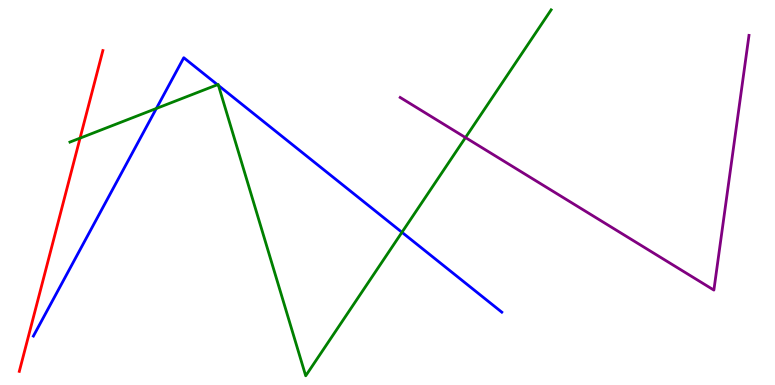[{'lines': ['blue', 'red'], 'intersections': []}, {'lines': ['green', 'red'], 'intersections': [{'x': 1.03, 'y': 6.41}]}, {'lines': ['purple', 'red'], 'intersections': []}, {'lines': ['blue', 'green'], 'intersections': [{'x': 2.02, 'y': 7.18}, {'x': 2.81, 'y': 7.8}, {'x': 2.82, 'y': 7.78}, {'x': 5.19, 'y': 3.97}]}, {'lines': ['blue', 'purple'], 'intersections': []}, {'lines': ['green', 'purple'], 'intersections': [{'x': 6.01, 'y': 6.43}]}]